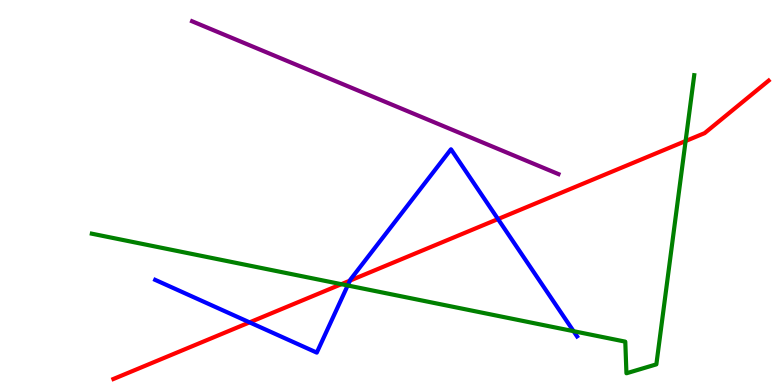[{'lines': ['blue', 'red'], 'intersections': [{'x': 3.22, 'y': 1.63}, {'x': 4.52, 'y': 2.71}, {'x': 6.43, 'y': 4.31}]}, {'lines': ['green', 'red'], 'intersections': [{'x': 4.4, 'y': 2.62}, {'x': 8.85, 'y': 6.34}]}, {'lines': ['purple', 'red'], 'intersections': []}, {'lines': ['blue', 'green'], 'intersections': [{'x': 4.49, 'y': 2.59}, {'x': 7.4, 'y': 1.4}]}, {'lines': ['blue', 'purple'], 'intersections': []}, {'lines': ['green', 'purple'], 'intersections': []}]